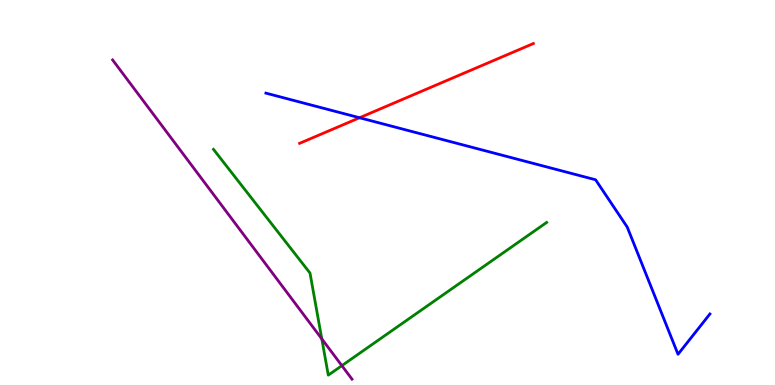[{'lines': ['blue', 'red'], 'intersections': [{'x': 4.64, 'y': 6.94}]}, {'lines': ['green', 'red'], 'intersections': []}, {'lines': ['purple', 'red'], 'intersections': []}, {'lines': ['blue', 'green'], 'intersections': []}, {'lines': ['blue', 'purple'], 'intersections': []}, {'lines': ['green', 'purple'], 'intersections': [{'x': 4.15, 'y': 1.2}, {'x': 4.41, 'y': 0.503}]}]